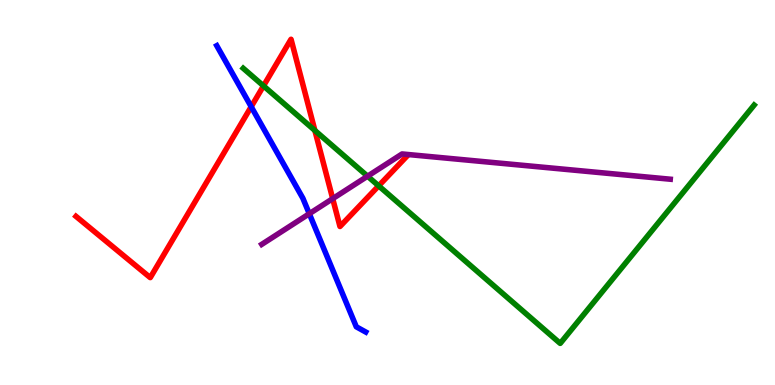[{'lines': ['blue', 'red'], 'intersections': [{'x': 3.24, 'y': 7.23}]}, {'lines': ['green', 'red'], 'intersections': [{'x': 3.4, 'y': 7.77}, {'x': 4.06, 'y': 6.61}, {'x': 4.89, 'y': 5.17}]}, {'lines': ['purple', 'red'], 'intersections': [{'x': 4.29, 'y': 4.84}]}, {'lines': ['blue', 'green'], 'intersections': []}, {'lines': ['blue', 'purple'], 'intersections': [{'x': 3.99, 'y': 4.45}]}, {'lines': ['green', 'purple'], 'intersections': [{'x': 4.74, 'y': 5.42}]}]